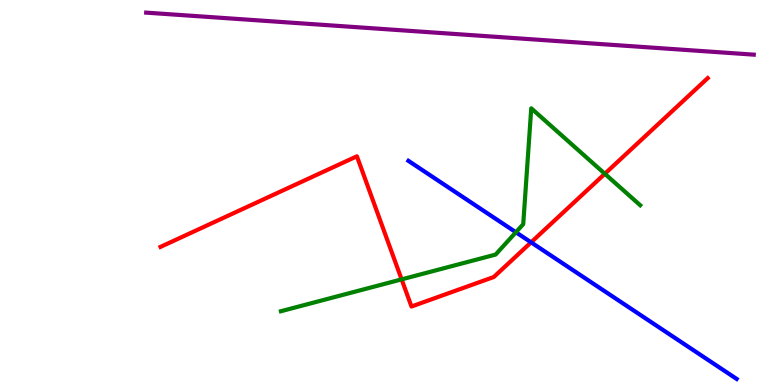[{'lines': ['blue', 'red'], 'intersections': [{'x': 6.85, 'y': 3.71}]}, {'lines': ['green', 'red'], 'intersections': [{'x': 5.18, 'y': 2.74}, {'x': 7.8, 'y': 5.49}]}, {'lines': ['purple', 'red'], 'intersections': []}, {'lines': ['blue', 'green'], 'intersections': [{'x': 6.66, 'y': 3.97}]}, {'lines': ['blue', 'purple'], 'intersections': []}, {'lines': ['green', 'purple'], 'intersections': []}]